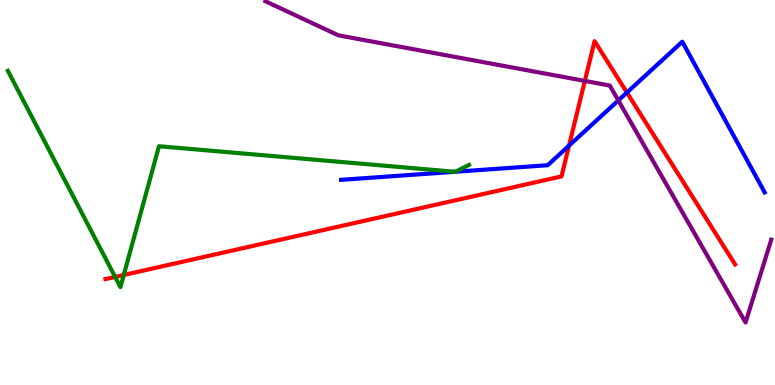[{'lines': ['blue', 'red'], 'intersections': [{'x': 7.34, 'y': 6.22}, {'x': 8.09, 'y': 7.6}]}, {'lines': ['green', 'red'], 'intersections': [{'x': 1.49, 'y': 2.81}, {'x': 1.6, 'y': 2.86}]}, {'lines': ['purple', 'red'], 'intersections': [{'x': 7.55, 'y': 7.9}]}, {'lines': ['blue', 'green'], 'intersections': [{'x': 5.87, 'y': 5.54}, {'x': 5.88, 'y': 5.54}]}, {'lines': ['blue', 'purple'], 'intersections': [{'x': 7.98, 'y': 7.39}]}, {'lines': ['green', 'purple'], 'intersections': []}]